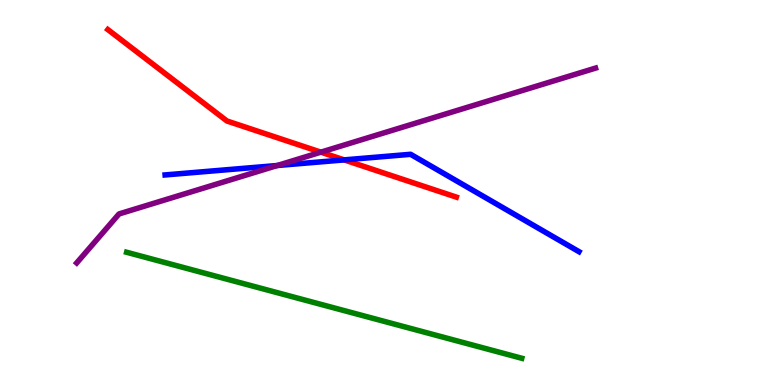[{'lines': ['blue', 'red'], 'intersections': [{'x': 4.44, 'y': 5.85}]}, {'lines': ['green', 'red'], 'intersections': []}, {'lines': ['purple', 'red'], 'intersections': [{'x': 4.14, 'y': 6.05}]}, {'lines': ['blue', 'green'], 'intersections': []}, {'lines': ['blue', 'purple'], 'intersections': [{'x': 3.58, 'y': 5.7}]}, {'lines': ['green', 'purple'], 'intersections': []}]